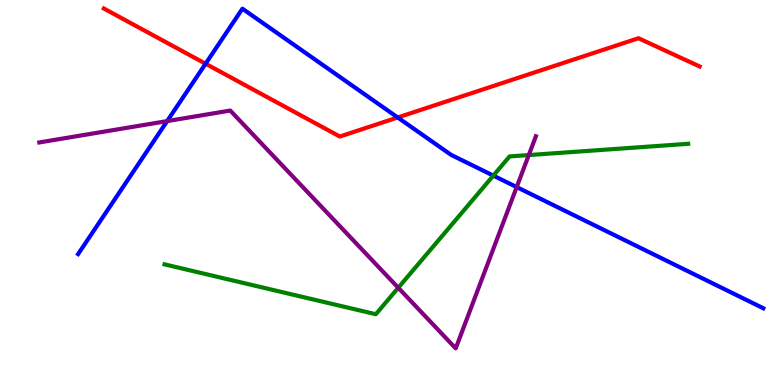[{'lines': ['blue', 'red'], 'intersections': [{'x': 2.65, 'y': 8.34}, {'x': 5.13, 'y': 6.95}]}, {'lines': ['green', 'red'], 'intersections': []}, {'lines': ['purple', 'red'], 'intersections': []}, {'lines': ['blue', 'green'], 'intersections': [{'x': 6.37, 'y': 5.44}]}, {'lines': ['blue', 'purple'], 'intersections': [{'x': 2.16, 'y': 6.85}, {'x': 6.67, 'y': 5.14}]}, {'lines': ['green', 'purple'], 'intersections': [{'x': 5.14, 'y': 2.53}, {'x': 6.82, 'y': 5.97}]}]